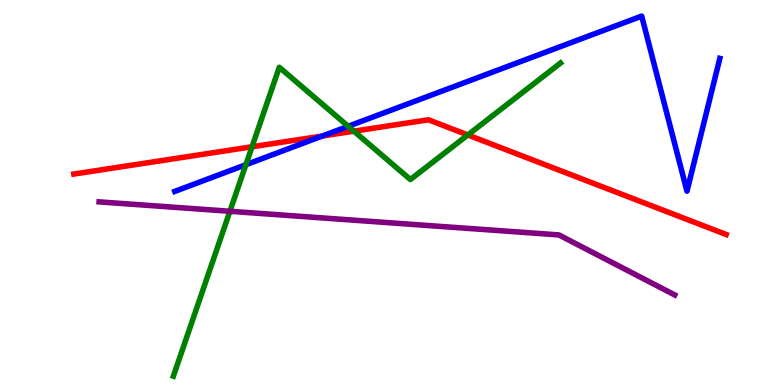[{'lines': ['blue', 'red'], 'intersections': [{'x': 4.16, 'y': 6.47}]}, {'lines': ['green', 'red'], 'intersections': [{'x': 3.25, 'y': 6.19}, {'x': 4.57, 'y': 6.59}, {'x': 6.04, 'y': 6.49}]}, {'lines': ['purple', 'red'], 'intersections': []}, {'lines': ['blue', 'green'], 'intersections': [{'x': 3.17, 'y': 5.72}, {'x': 4.49, 'y': 6.72}]}, {'lines': ['blue', 'purple'], 'intersections': []}, {'lines': ['green', 'purple'], 'intersections': [{'x': 2.97, 'y': 4.51}]}]